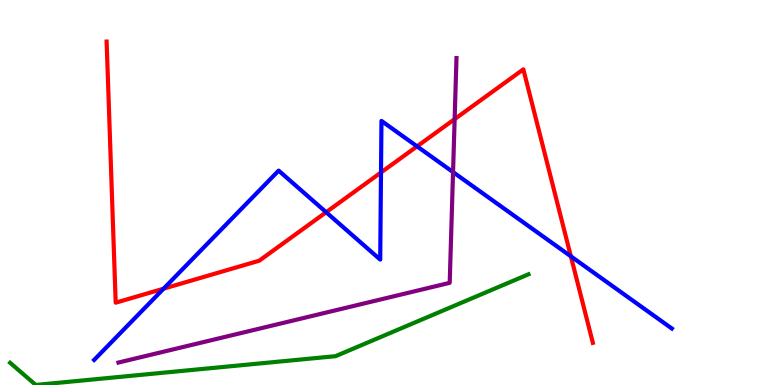[{'lines': ['blue', 'red'], 'intersections': [{'x': 2.11, 'y': 2.5}, {'x': 4.21, 'y': 4.49}, {'x': 4.92, 'y': 5.52}, {'x': 5.38, 'y': 6.2}, {'x': 7.37, 'y': 3.34}]}, {'lines': ['green', 'red'], 'intersections': []}, {'lines': ['purple', 'red'], 'intersections': [{'x': 5.87, 'y': 6.91}]}, {'lines': ['blue', 'green'], 'intersections': []}, {'lines': ['blue', 'purple'], 'intersections': [{'x': 5.85, 'y': 5.53}]}, {'lines': ['green', 'purple'], 'intersections': []}]